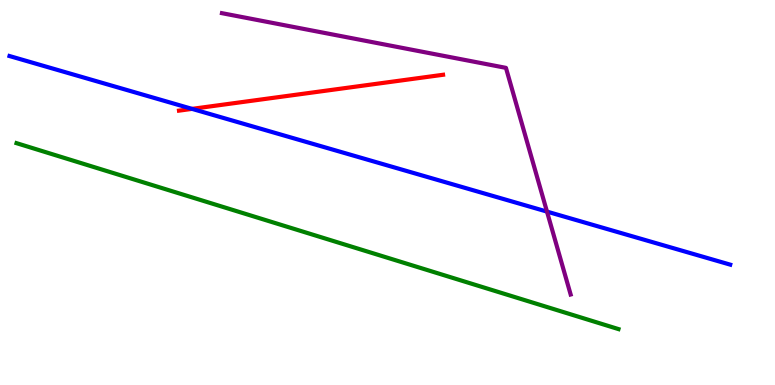[{'lines': ['blue', 'red'], 'intersections': [{'x': 2.48, 'y': 7.17}]}, {'lines': ['green', 'red'], 'intersections': []}, {'lines': ['purple', 'red'], 'intersections': []}, {'lines': ['blue', 'green'], 'intersections': []}, {'lines': ['blue', 'purple'], 'intersections': [{'x': 7.06, 'y': 4.5}]}, {'lines': ['green', 'purple'], 'intersections': []}]